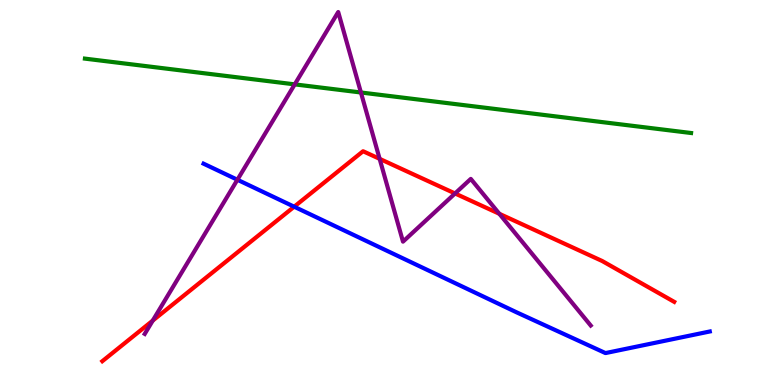[{'lines': ['blue', 'red'], 'intersections': [{'x': 3.8, 'y': 4.63}]}, {'lines': ['green', 'red'], 'intersections': []}, {'lines': ['purple', 'red'], 'intersections': [{'x': 1.97, 'y': 1.67}, {'x': 4.9, 'y': 5.87}, {'x': 5.87, 'y': 4.97}, {'x': 6.44, 'y': 4.45}]}, {'lines': ['blue', 'green'], 'intersections': []}, {'lines': ['blue', 'purple'], 'intersections': [{'x': 3.06, 'y': 5.33}]}, {'lines': ['green', 'purple'], 'intersections': [{'x': 3.8, 'y': 7.81}, {'x': 4.66, 'y': 7.6}]}]